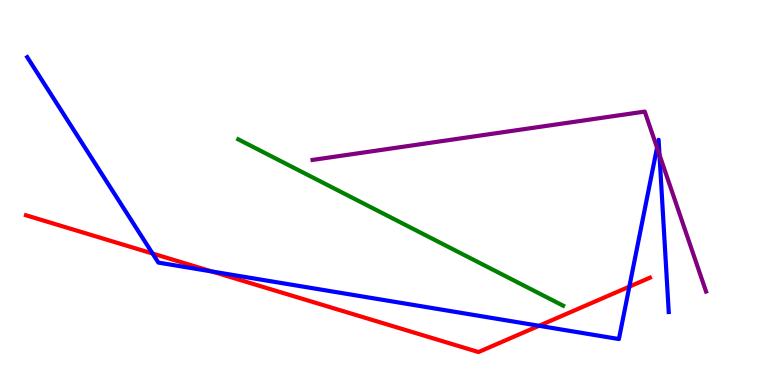[{'lines': ['blue', 'red'], 'intersections': [{'x': 1.97, 'y': 3.41}, {'x': 2.74, 'y': 2.95}, {'x': 6.96, 'y': 1.54}, {'x': 8.12, 'y': 2.56}]}, {'lines': ['green', 'red'], 'intersections': []}, {'lines': ['purple', 'red'], 'intersections': []}, {'lines': ['blue', 'green'], 'intersections': []}, {'lines': ['blue', 'purple'], 'intersections': [{'x': 8.48, 'y': 6.17}, {'x': 8.51, 'y': 5.98}]}, {'lines': ['green', 'purple'], 'intersections': []}]